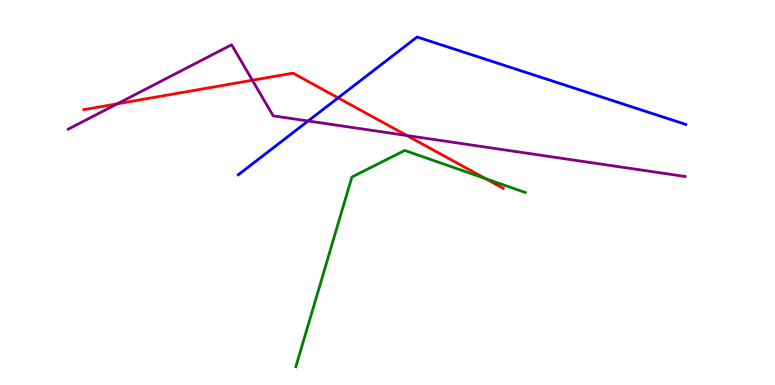[{'lines': ['blue', 'red'], 'intersections': [{'x': 4.36, 'y': 7.46}]}, {'lines': ['green', 'red'], 'intersections': [{'x': 6.27, 'y': 5.36}]}, {'lines': ['purple', 'red'], 'intersections': [{'x': 1.51, 'y': 7.3}, {'x': 3.26, 'y': 7.92}, {'x': 5.25, 'y': 6.48}]}, {'lines': ['blue', 'green'], 'intersections': []}, {'lines': ['blue', 'purple'], 'intersections': [{'x': 3.98, 'y': 6.86}]}, {'lines': ['green', 'purple'], 'intersections': []}]